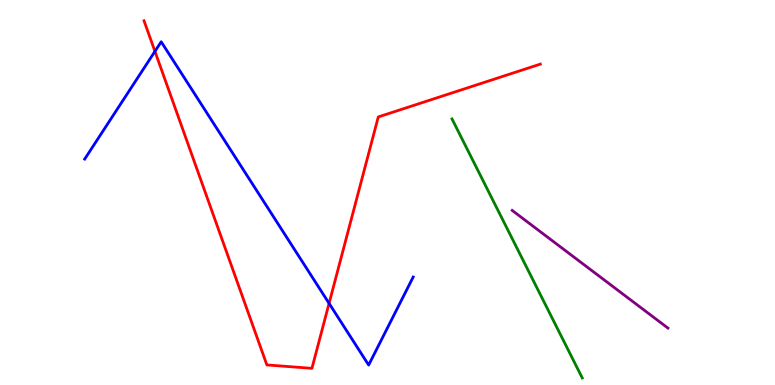[{'lines': ['blue', 'red'], 'intersections': [{'x': 2.0, 'y': 8.67}, {'x': 4.25, 'y': 2.12}]}, {'lines': ['green', 'red'], 'intersections': []}, {'lines': ['purple', 'red'], 'intersections': []}, {'lines': ['blue', 'green'], 'intersections': []}, {'lines': ['blue', 'purple'], 'intersections': []}, {'lines': ['green', 'purple'], 'intersections': []}]